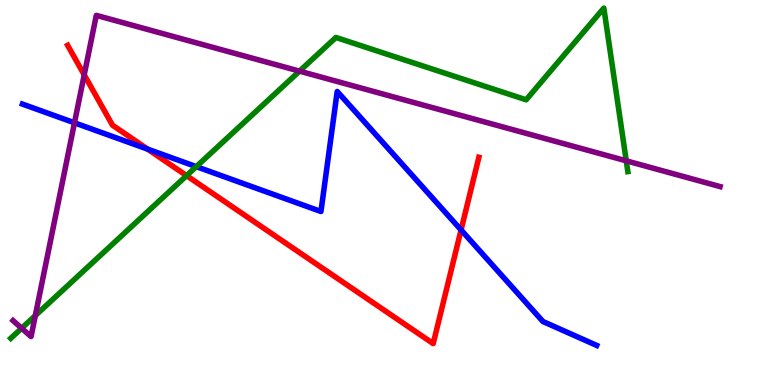[{'lines': ['blue', 'red'], 'intersections': [{'x': 1.91, 'y': 6.13}, {'x': 5.95, 'y': 4.03}]}, {'lines': ['green', 'red'], 'intersections': [{'x': 2.41, 'y': 5.44}]}, {'lines': ['purple', 'red'], 'intersections': [{'x': 1.09, 'y': 8.06}]}, {'lines': ['blue', 'green'], 'intersections': [{'x': 2.53, 'y': 5.67}]}, {'lines': ['blue', 'purple'], 'intersections': [{'x': 0.961, 'y': 6.81}]}, {'lines': ['green', 'purple'], 'intersections': [{'x': 0.279, 'y': 1.47}, {'x': 0.456, 'y': 1.8}, {'x': 3.86, 'y': 8.15}, {'x': 8.08, 'y': 5.82}]}]